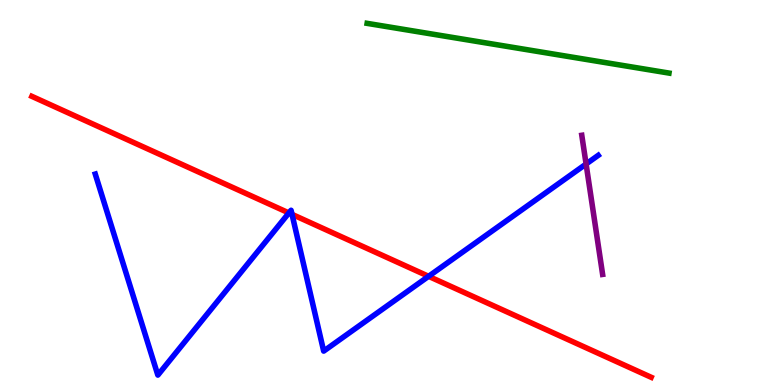[{'lines': ['blue', 'red'], 'intersections': [{'x': 3.73, 'y': 4.47}, {'x': 3.77, 'y': 4.43}, {'x': 5.53, 'y': 2.82}]}, {'lines': ['green', 'red'], 'intersections': []}, {'lines': ['purple', 'red'], 'intersections': []}, {'lines': ['blue', 'green'], 'intersections': []}, {'lines': ['blue', 'purple'], 'intersections': [{'x': 7.56, 'y': 5.74}]}, {'lines': ['green', 'purple'], 'intersections': []}]